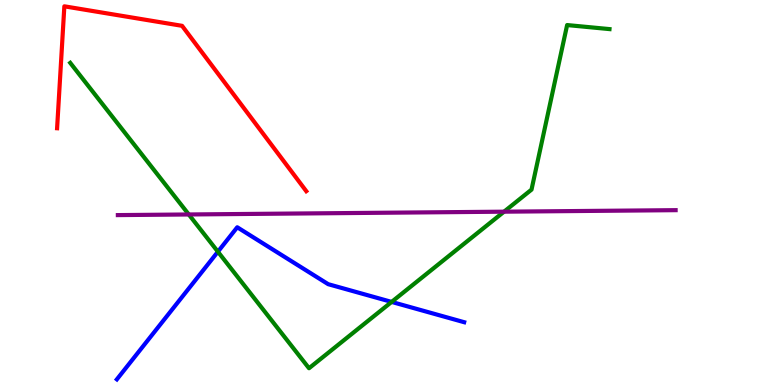[{'lines': ['blue', 'red'], 'intersections': []}, {'lines': ['green', 'red'], 'intersections': []}, {'lines': ['purple', 'red'], 'intersections': []}, {'lines': ['blue', 'green'], 'intersections': [{'x': 2.81, 'y': 3.46}, {'x': 5.05, 'y': 2.16}]}, {'lines': ['blue', 'purple'], 'intersections': []}, {'lines': ['green', 'purple'], 'intersections': [{'x': 2.44, 'y': 4.43}, {'x': 6.5, 'y': 4.5}]}]